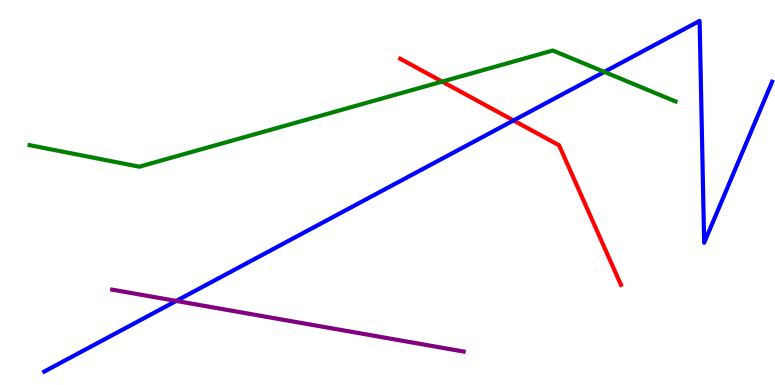[{'lines': ['blue', 'red'], 'intersections': [{'x': 6.63, 'y': 6.87}]}, {'lines': ['green', 'red'], 'intersections': [{'x': 5.71, 'y': 7.88}]}, {'lines': ['purple', 'red'], 'intersections': []}, {'lines': ['blue', 'green'], 'intersections': [{'x': 7.8, 'y': 8.13}]}, {'lines': ['blue', 'purple'], 'intersections': [{'x': 2.27, 'y': 2.18}]}, {'lines': ['green', 'purple'], 'intersections': []}]